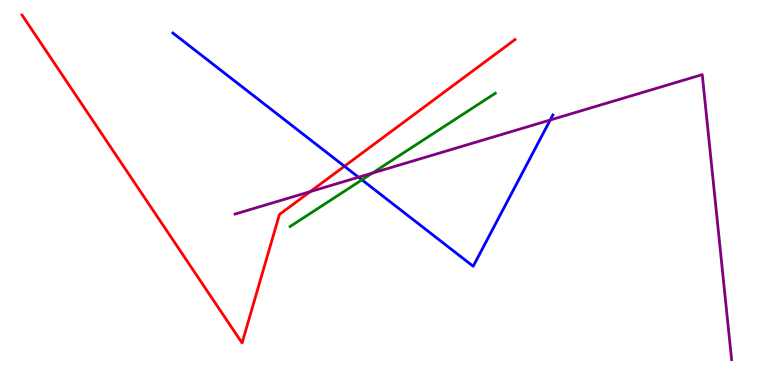[{'lines': ['blue', 'red'], 'intersections': [{'x': 4.44, 'y': 5.68}]}, {'lines': ['green', 'red'], 'intersections': []}, {'lines': ['purple', 'red'], 'intersections': [{'x': 4.0, 'y': 5.02}]}, {'lines': ['blue', 'green'], 'intersections': [{'x': 4.67, 'y': 5.33}]}, {'lines': ['blue', 'purple'], 'intersections': [{'x': 4.63, 'y': 5.4}, {'x': 7.1, 'y': 6.88}]}, {'lines': ['green', 'purple'], 'intersections': [{'x': 4.8, 'y': 5.5}]}]